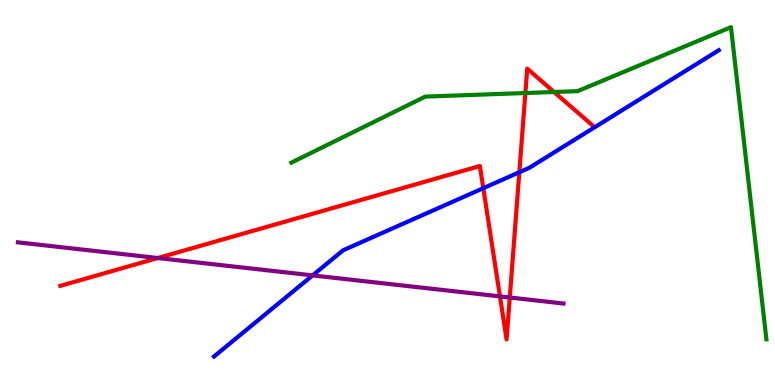[{'lines': ['blue', 'red'], 'intersections': [{'x': 6.24, 'y': 5.11}, {'x': 6.7, 'y': 5.53}]}, {'lines': ['green', 'red'], 'intersections': [{'x': 6.78, 'y': 7.58}, {'x': 7.15, 'y': 7.61}]}, {'lines': ['purple', 'red'], 'intersections': [{'x': 2.04, 'y': 3.3}, {'x': 6.45, 'y': 2.3}, {'x': 6.58, 'y': 2.27}]}, {'lines': ['blue', 'green'], 'intersections': []}, {'lines': ['blue', 'purple'], 'intersections': [{'x': 4.03, 'y': 2.85}]}, {'lines': ['green', 'purple'], 'intersections': []}]